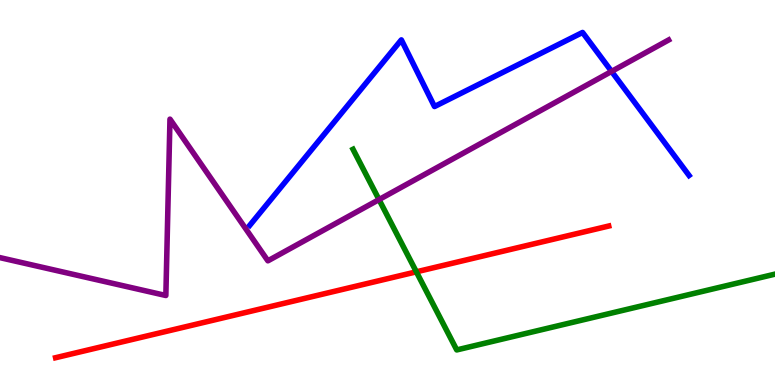[{'lines': ['blue', 'red'], 'intersections': []}, {'lines': ['green', 'red'], 'intersections': [{'x': 5.37, 'y': 2.94}]}, {'lines': ['purple', 'red'], 'intersections': []}, {'lines': ['blue', 'green'], 'intersections': []}, {'lines': ['blue', 'purple'], 'intersections': [{'x': 7.89, 'y': 8.15}]}, {'lines': ['green', 'purple'], 'intersections': [{'x': 4.89, 'y': 4.82}]}]